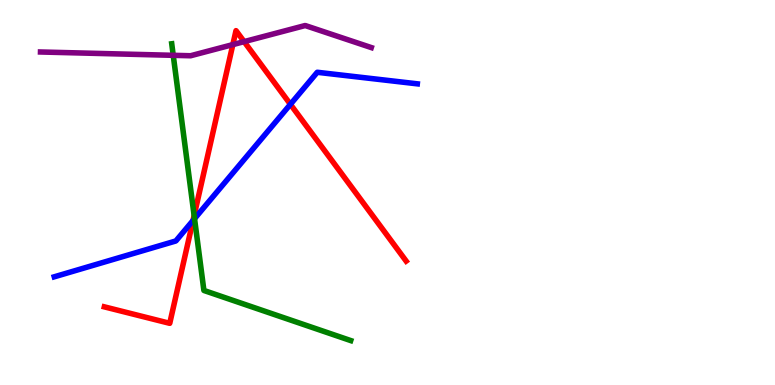[{'lines': ['blue', 'red'], 'intersections': [{'x': 2.49, 'y': 4.27}, {'x': 3.75, 'y': 7.29}]}, {'lines': ['green', 'red'], 'intersections': [{'x': 2.5, 'y': 4.4}]}, {'lines': ['purple', 'red'], 'intersections': [{'x': 3.0, 'y': 8.84}, {'x': 3.15, 'y': 8.92}]}, {'lines': ['blue', 'green'], 'intersections': [{'x': 2.51, 'y': 4.32}]}, {'lines': ['blue', 'purple'], 'intersections': []}, {'lines': ['green', 'purple'], 'intersections': [{'x': 2.24, 'y': 8.56}]}]